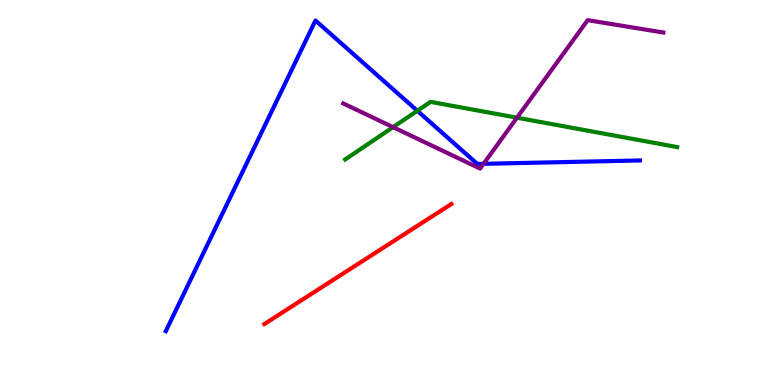[{'lines': ['blue', 'red'], 'intersections': []}, {'lines': ['green', 'red'], 'intersections': []}, {'lines': ['purple', 'red'], 'intersections': []}, {'lines': ['blue', 'green'], 'intersections': [{'x': 5.39, 'y': 7.12}]}, {'lines': ['blue', 'purple'], 'intersections': [{'x': 6.24, 'y': 5.75}]}, {'lines': ['green', 'purple'], 'intersections': [{'x': 5.07, 'y': 6.7}, {'x': 6.67, 'y': 6.94}]}]